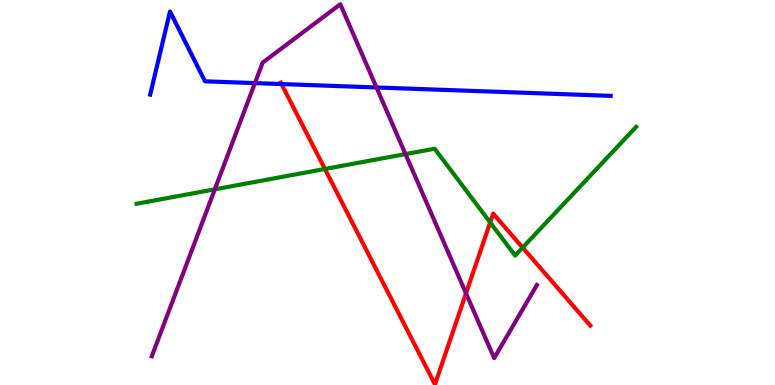[{'lines': ['blue', 'red'], 'intersections': [{'x': 3.63, 'y': 7.82}]}, {'lines': ['green', 'red'], 'intersections': [{'x': 4.19, 'y': 5.61}, {'x': 6.32, 'y': 4.22}, {'x': 6.74, 'y': 3.57}]}, {'lines': ['purple', 'red'], 'intersections': [{'x': 6.01, 'y': 2.38}]}, {'lines': ['blue', 'green'], 'intersections': []}, {'lines': ['blue', 'purple'], 'intersections': [{'x': 3.29, 'y': 7.84}, {'x': 4.86, 'y': 7.73}]}, {'lines': ['green', 'purple'], 'intersections': [{'x': 2.77, 'y': 5.08}, {'x': 5.23, 'y': 6.0}]}]